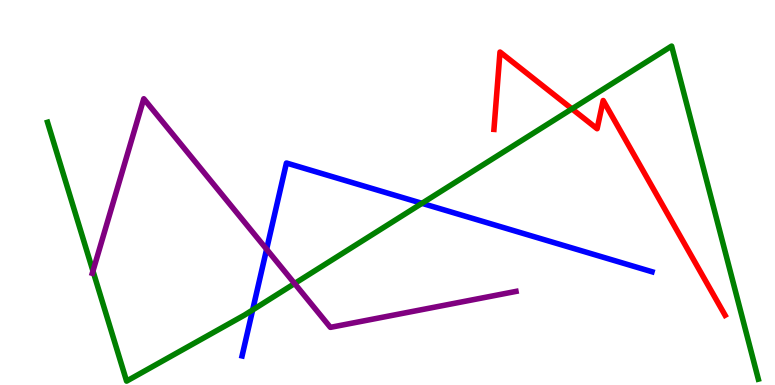[{'lines': ['blue', 'red'], 'intersections': []}, {'lines': ['green', 'red'], 'intersections': [{'x': 7.38, 'y': 7.17}]}, {'lines': ['purple', 'red'], 'intersections': []}, {'lines': ['blue', 'green'], 'intersections': [{'x': 3.26, 'y': 1.95}, {'x': 5.44, 'y': 4.72}]}, {'lines': ['blue', 'purple'], 'intersections': [{'x': 3.44, 'y': 3.53}]}, {'lines': ['green', 'purple'], 'intersections': [{'x': 1.2, 'y': 2.96}, {'x': 3.8, 'y': 2.64}]}]